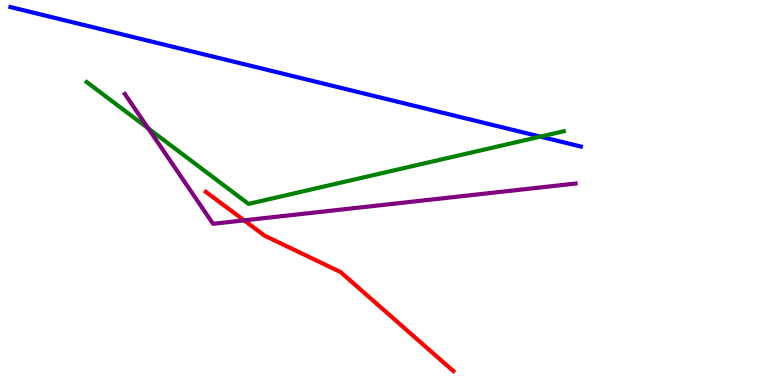[{'lines': ['blue', 'red'], 'intersections': []}, {'lines': ['green', 'red'], 'intersections': []}, {'lines': ['purple', 'red'], 'intersections': [{'x': 3.15, 'y': 4.28}]}, {'lines': ['blue', 'green'], 'intersections': [{'x': 6.97, 'y': 6.45}]}, {'lines': ['blue', 'purple'], 'intersections': []}, {'lines': ['green', 'purple'], 'intersections': [{'x': 1.91, 'y': 6.66}]}]